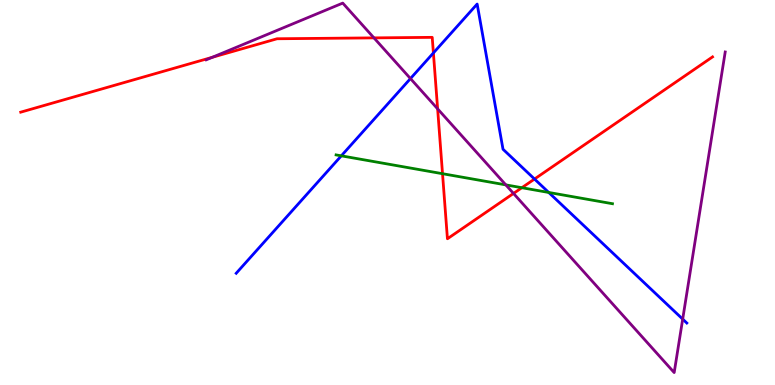[{'lines': ['blue', 'red'], 'intersections': [{'x': 5.59, 'y': 8.63}, {'x': 6.9, 'y': 5.35}]}, {'lines': ['green', 'red'], 'intersections': [{'x': 5.71, 'y': 5.49}, {'x': 6.73, 'y': 5.12}]}, {'lines': ['purple', 'red'], 'intersections': [{'x': 2.74, 'y': 8.51}, {'x': 4.83, 'y': 9.02}, {'x': 5.65, 'y': 7.17}, {'x': 6.63, 'y': 4.98}]}, {'lines': ['blue', 'green'], 'intersections': [{'x': 4.4, 'y': 5.95}, {'x': 7.08, 'y': 5.0}]}, {'lines': ['blue', 'purple'], 'intersections': [{'x': 5.3, 'y': 7.96}, {'x': 8.81, 'y': 1.71}]}, {'lines': ['green', 'purple'], 'intersections': [{'x': 6.53, 'y': 5.2}]}]